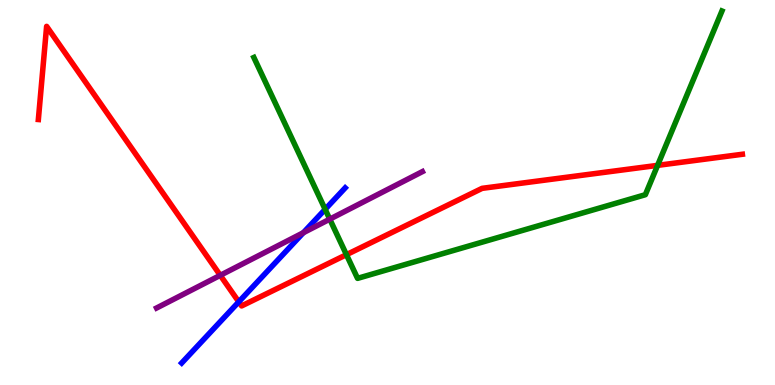[{'lines': ['blue', 'red'], 'intersections': [{'x': 3.08, 'y': 2.16}]}, {'lines': ['green', 'red'], 'intersections': [{'x': 4.47, 'y': 3.38}, {'x': 8.49, 'y': 5.7}]}, {'lines': ['purple', 'red'], 'intersections': [{'x': 2.84, 'y': 2.85}]}, {'lines': ['blue', 'green'], 'intersections': [{'x': 4.2, 'y': 4.56}]}, {'lines': ['blue', 'purple'], 'intersections': [{'x': 3.91, 'y': 3.96}]}, {'lines': ['green', 'purple'], 'intersections': [{'x': 4.26, 'y': 4.31}]}]